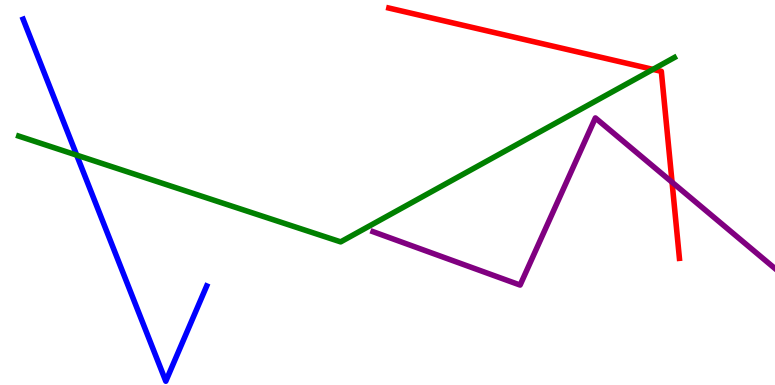[{'lines': ['blue', 'red'], 'intersections': []}, {'lines': ['green', 'red'], 'intersections': [{'x': 8.43, 'y': 8.2}]}, {'lines': ['purple', 'red'], 'intersections': [{'x': 8.67, 'y': 5.27}]}, {'lines': ['blue', 'green'], 'intersections': [{'x': 0.99, 'y': 5.97}]}, {'lines': ['blue', 'purple'], 'intersections': []}, {'lines': ['green', 'purple'], 'intersections': []}]